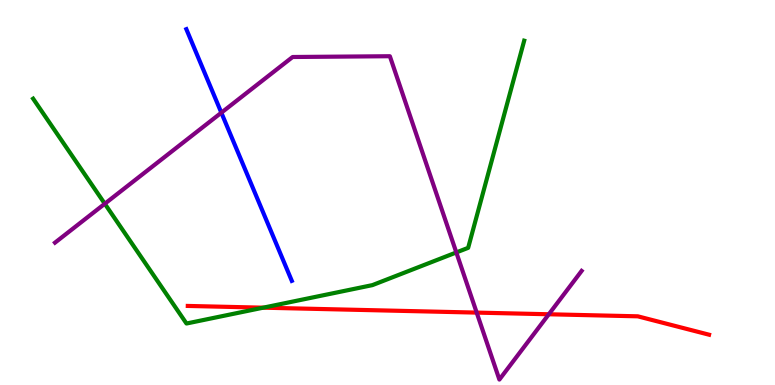[{'lines': ['blue', 'red'], 'intersections': []}, {'lines': ['green', 'red'], 'intersections': [{'x': 3.4, 'y': 2.01}]}, {'lines': ['purple', 'red'], 'intersections': [{'x': 6.15, 'y': 1.88}, {'x': 7.08, 'y': 1.84}]}, {'lines': ['blue', 'green'], 'intersections': []}, {'lines': ['blue', 'purple'], 'intersections': [{'x': 2.86, 'y': 7.07}]}, {'lines': ['green', 'purple'], 'intersections': [{'x': 1.35, 'y': 4.71}, {'x': 5.89, 'y': 3.44}]}]